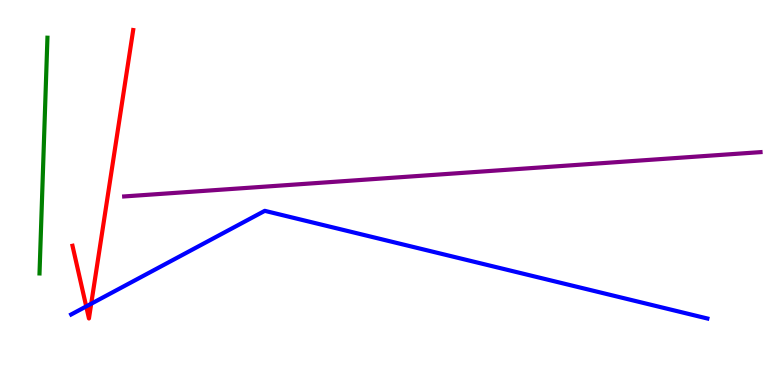[{'lines': ['blue', 'red'], 'intersections': [{'x': 1.11, 'y': 2.04}, {'x': 1.18, 'y': 2.11}]}, {'lines': ['green', 'red'], 'intersections': []}, {'lines': ['purple', 'red'], 'intersections': []}, {'lines': ['blue', 'green'], 'intersections': []}, {'lines': ['blue', 'purple'], 'intersections': []}, {'lines': ['green', 'purple'], 'intersections': []}]